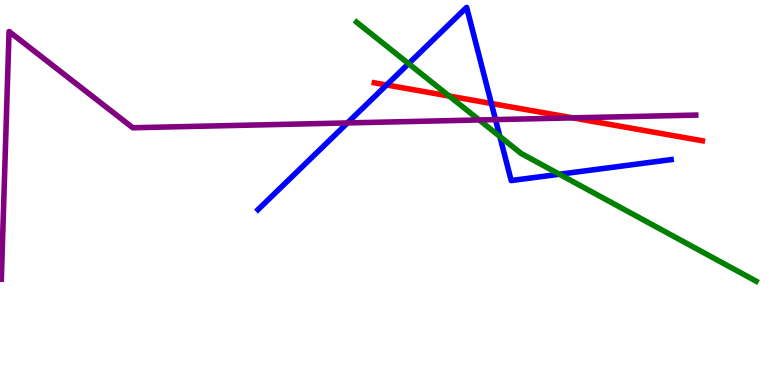[{'lines': ['blue', 'red'], 'intersections': [{'x': 4.99, 'y': 7.79}, {'x': 6.34, 'y': 7.31}]}, {'lines': ['green', 'red'], 'intersections': [{'x': 5.8, 'y': 7.51}]}, {'lines': ['purple', 'red'], 'intersections': [{'x': 7.39, 'y': 6.94}]}, {'lines': ['blue', 'green'], 'intersections': [{'x': 5.27, 'y': 8.35}, {'x': 6.45, 'y': 6.46}, {'x': 7.22, 'y': 5.47}]}, {'lines': ['blue', 'purple'], 'intersections': [{'x': 4.48, 'y': 6.81}, {'x': 6.39, 'y': 6.89}]}, {'lines': ['green', 'purple'], 'intersections': [{'x': 6.18, 'y': 6.88}]}]